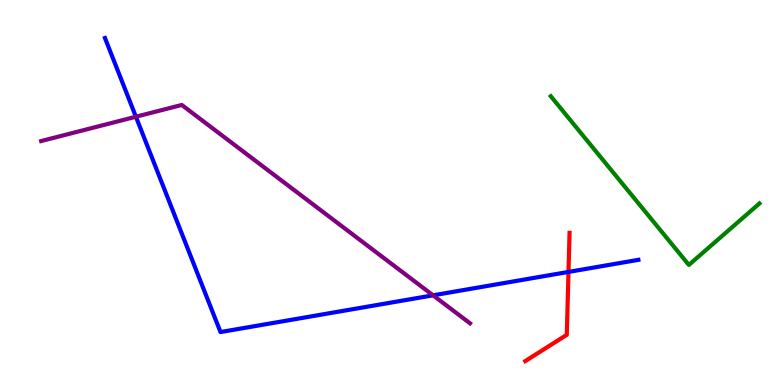[{'lines': ['blue', 'red'], 'intersections': [{'x': 7.34, 'y': 2.94}]}, {'lines': ['green', 'red'], 'intersections': []}, {'lines': ['purple', 'red'], 'intersections': []}, {'lines': ['blue', 'green'], 'intersections': []}, {'lines': ['blue', 'purple'], 'intersections': [{'x': 1.75, 'y': 6.97}, {'x': 5.59, 'y': 2.33}]}, {'lines': ['green', 'purple'], 'intersections': []}]